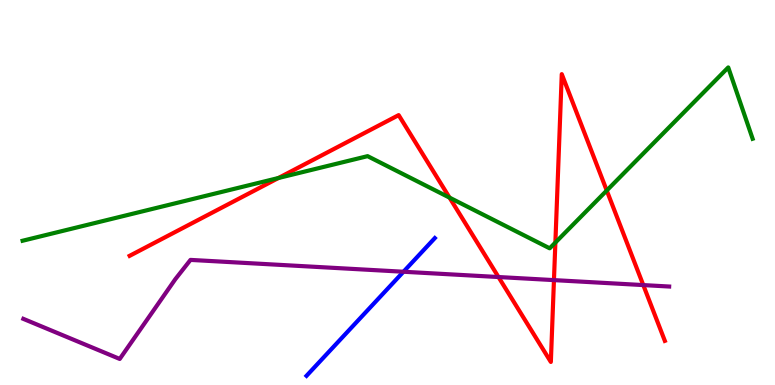[{'lines': ['blue', 'red'], 'intersections': []}, {'lines': ['green', 'red'], 'intersections': [{'x': 3.59, 'y': 5.38}, {'x': 5.8, 'y': 4.87}, {'x': 7.17, 'y': 3.7}, {'x': 7.83, 'y': 5.05}]}, {'lines': ['purple', 'red'], 'intersections': [{'x': 6.43, 'y': 2.8}, {'x': 7.15, 'y': 2.72}, {'x': 8.3, 'y': 2.6}]}, {'lines': ['blue', 'green'], 'intersections': []}, {'lines': ['blue', 'purple'], 'intersections': [{'x': 5.21, 'y': 2.94}]}, {'lines': ['green', 'purple'], 'intersections': []}]